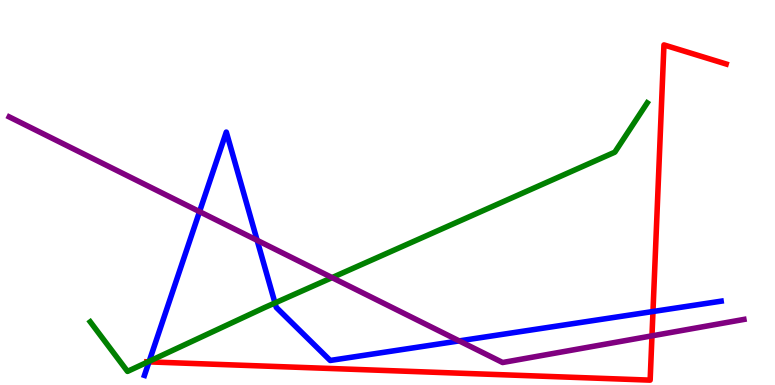[{'lines': ['blue', 'red'], 'intersections': [{'x': 1.92, 'y': 0.601}, {'x': 8.43, 'y': 1.91}]}, {'lines': ['green', 'red'], 'intersections': [{'x': 1.91, 'y': 0.601}]}, {'lines': ['purple', 'red'], 'intersections': [{'x': 8.41, 'y': 1.28}]}, {'lines': ['blue', 'green'], 'intersections': [{'x': 1.93, 'y': 0.616}, {'x': 3.55, 'y': 2.13}]}, {'lines': ['blue', 'purple'], 'intersections': [{'x': 2.57, 'y': 4.5}, {'x': 3.32, 'y': 3.76}, {'x': 5.93, 'y': 1.15}]}, {'lines': ['green', 'purple'], 'intersections': [{'x': 4.28, 'y': 2.79}]}]